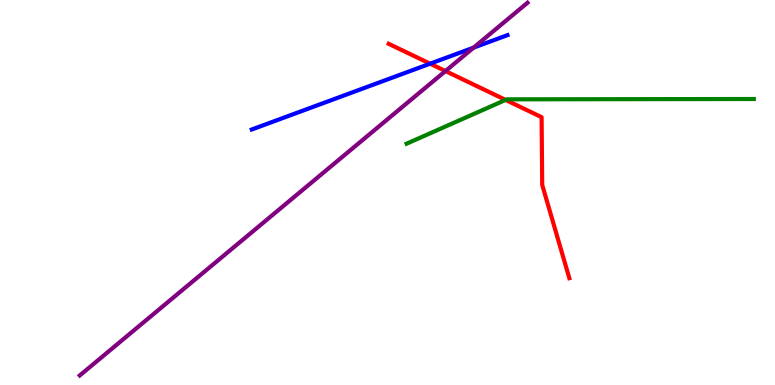[{'lines': ['blue', 'red'], 'intersections': [{'x': 5.55, 'y': 8.35}]}, {'lines': ['green', 'red'], 'intersections': [{'x': 6.52, 'y': 7.4}]}, {'lines': ['purple', 'red'], 'intersections': [{'x': 5.75, 'y': 8.15}]}, {'lines': ['blue', 'green'], 'intersections': []}, {'lines': ['blue', 'purple'], 'intersections': [{'x': 6.11, 'y': 8.76}]}, {'lines': ['green', 'purple'], 'intersections': []}]